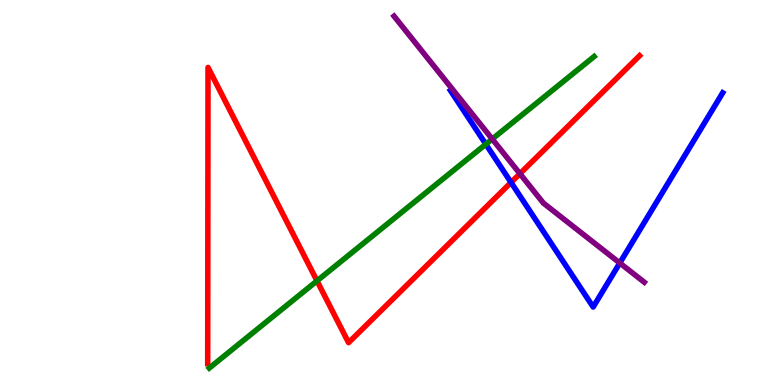[{'lines': ['blue', 'red'], 'intersections': [{'x': 6.59, 'y': 5.26}]}, {'lines': ['green', 'red'], 'intersections': [{'x': 4.09, 'y': 2.7}]}, {'lines': ['purple', 'red'], 'intersections': [{'x': 6.71, 'y': 5.49}]}, {'lines': ['blue', 'green'], 'intersections': [{'x': 6.27, 'y': 6.25}]}, {'lines': ['blue', 'purple'], 'intersections': [{'x': 8.0, 'y': 3.17}]}, {'lines': ['green', 'purple'], 'intersections': [{'x': 6.35, 'y': 6.39}]}]